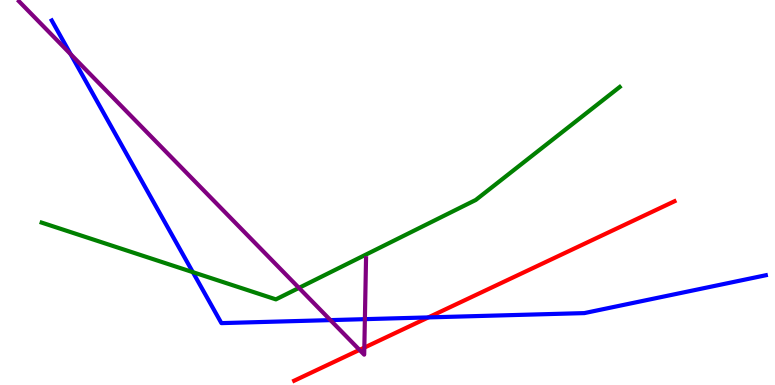[{'lines': ['blue', 'red'], 'intersections': [{'x': 5.53, 'y': 1.76}]}, {'lines': ['green', 'red'], 'intersections': []}, {'lines': ['purple', 'red'], 'intersections': [{'x': 4.64, 'y': 0.912}, {'x': 4.7, 'y': 0.971}]}, {'lines': ['blue', 'green'], 'intersections': [{'x': 2.49, 'y': 2.93}]}, {'lines': ['blue', 'purple'], 'intersections': [{'x': 0.911, 'y': 8.59}, {'x': 4.26, 'y': 1.69}, {'x': 4.71, 'y': 1.71}]}, {'lines': ['green', 'purple'], 'intersections': [{'x': 3.86, 'y': 2.52}]}]